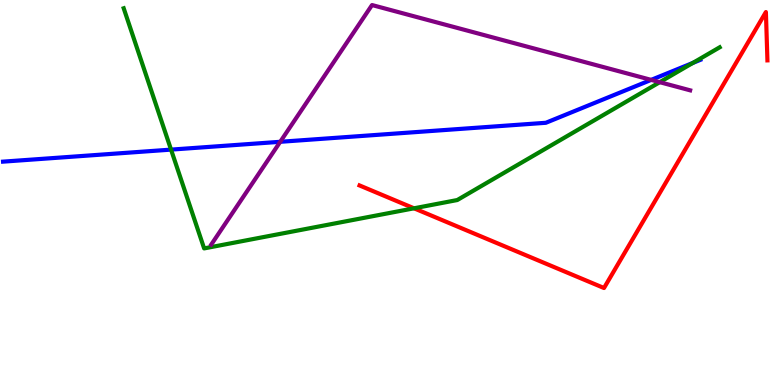[{'lines': ['blue', 'red'], 'intersections': []}, {'lines': ['green', 'red'], 'intersections': [{'x': 5.34, 'y': 4.59}]}, {'lines': ['purple', 'red'], 'intersections': []}, {'lines': ['blue', 'green'], 'intersections': [{'x': 2.21, 'y': 6.11}, {'x': 8.94, 'y': 8.37}]}, {'lines': ['blue', 'purple'], 'intersections': [{'x': 3.62, 'y': 6.32}, {'x': 8.4, 'y': 7.93}]}, {'lines': ['green', 'purple'], 'intersections': [{'x': 8.51, 'y': 7.87}]}]